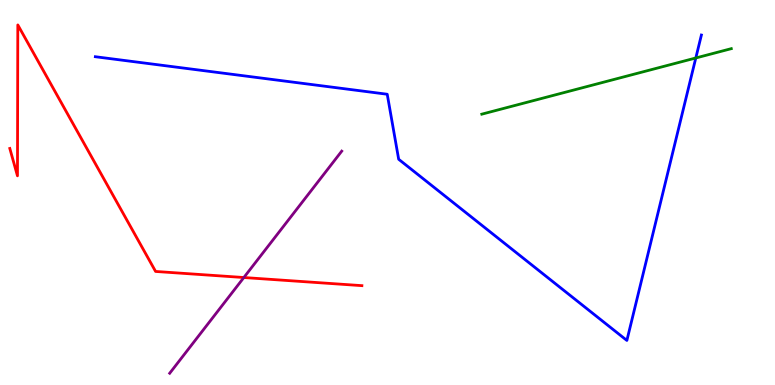[{'lines': ['blue', 'red'], 'intersections': []}, {'lines': ['green', 'red'], 'intersections': []}, {'lines': ['purple', 'red'], 'intersections': [{'x': 3.15, 'y': 2.79}]}, {'lines': ['blue', 'green'], 'intersections': [{'x': 8.98, 'y': 8.49}]}, {'lines': ['blue', 'purple'], 'intersections': []}, {'lines': ['green', 'purple'], 'intersections': []}]